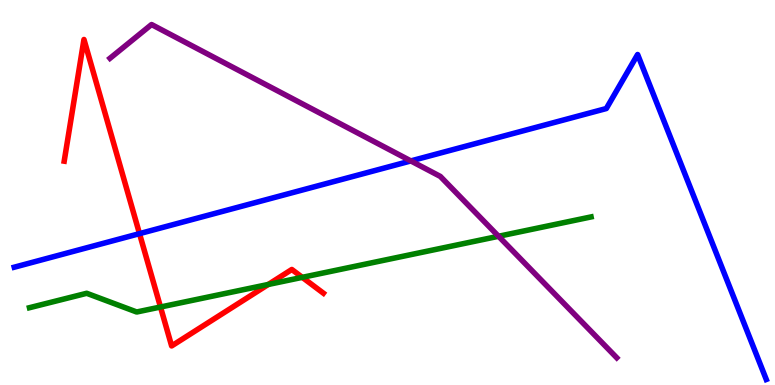[{'lines': ['blue', 'red'], 'intersections': [{'x': 1.8, 'y': 3.93}]}, {'lines': ['green', 'red'], 'intersections': [{'x': 2.07, 'y': 2.03}, {'x': 3.46, 'y': 2.61}, {'x': 3.9, 'y': 2.8}]}, {'lines': ['purple', 'red'], 'intersections': []}, {'lines': ['blue', 'green'], 'intersections': []}, {'lines': ['blue', 'purple'], 'intersections': [{'x': 5.3, 'y': 5.82}]}, {'lines': ['green', 'purple'], 'intersections': [{'x': 6.43, 'y': 3.86}]}]